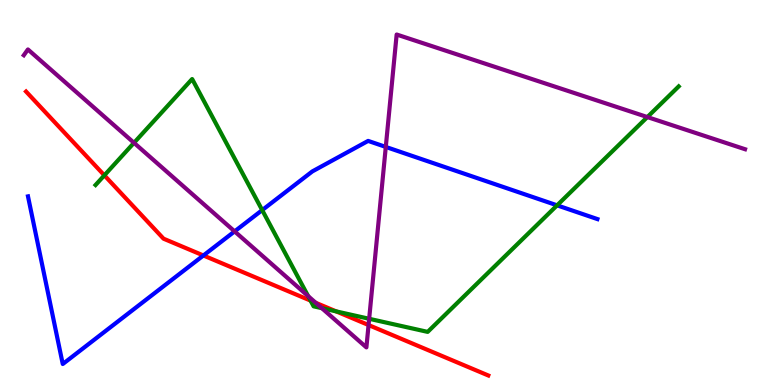[{'lines': ['blue', 'red'], 'intersections': [{'x': 2.62, 'y': 3.36}]}, {'lines': ['green', 'red'], 'intersections': [{'x': 1.35, 'y': 5.45}, {'x': 4.01, 'y': 2.19}, {'x': 4.34, 'y': 1.91}]}, {'lines': ['purple', 'red'], 'intersections': [{'x': 4.07, 'y': 2.14}, {'x': 4.76, 'y': 1.56}]}, {'lines': ['blue', 'green'], 'intersections': [{'x': 3.38, 'y': 4.54}, {'x': 7.19, 'y': 4.67}]}, {'lines': ['blue', 'purple'], 'intersections': [{'x': 3.03, 'y': 3.99}, {'x': 4.98, 'y': 6.18}]}, {'lines': ['green', 'purple'], 'intersections': [{'x': 1.73, 'y': 6.29}, {'x': 3.98, 'y': 2.31}, {'x': 4.15, 'y': 2.0}, {'x': 4.76, 'y': 1.72}, {'x': 8.35, 'y': 6.96}]}]